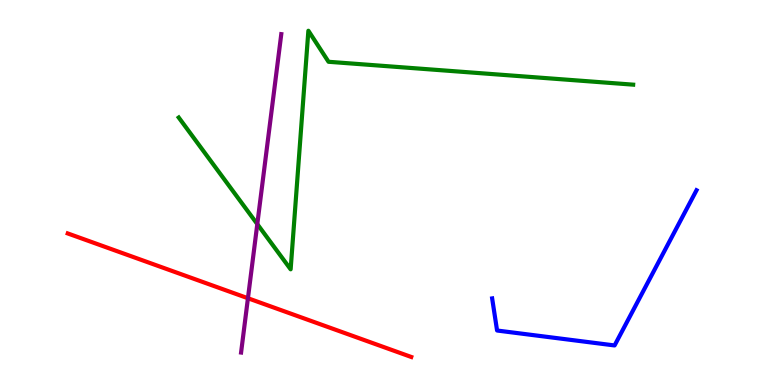[{'lines': ['blue', 'red'], 'intersections': []}, {'lines': ['green', 'red'], 'intersections': []}, {'lines': ['purple', 'red'], 'intersections': [{'x': 3.2, 'y': 2.25}]}, {'lines': ['blue', 'green'], 'intersections': []}, {'lines': ['blue', 'purple'], 'intersections': []}, {'lines': ['green', 'purple'], 'intersections': [{'x': 3.32, 'y': 4.18}]}]